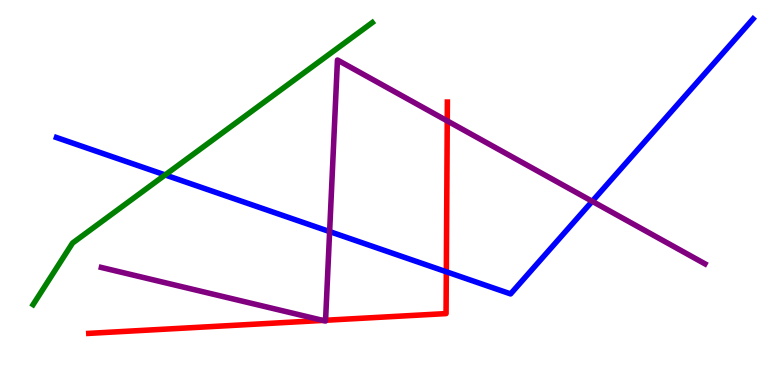[{'lines': ['blue', 'red'], 'intersections': [{'x': 5.76, 'y': 2.94}]}, {'lines': ['green', 'red'], 'intersections': []}, {'lines': ['purple', 'red'], 'intersections': [{'x': 4.17, 'y': 1.68}, {'x': 4.2, 'y': 1.68}, {'x': 5.77, 'y': 6.86}]}, {'lines': ['blue', 'green'], 'intersections': [{'x': 2.13, 'y': 5.46}]}, {'lines': ['blue', 'purple'], 'intersections': [{'x': 4.25, 'y': 3.98}, {'x': 7.64, 'y': 4.77}]}, {'lines': ['green', 'purple'], 'intersections': []}]